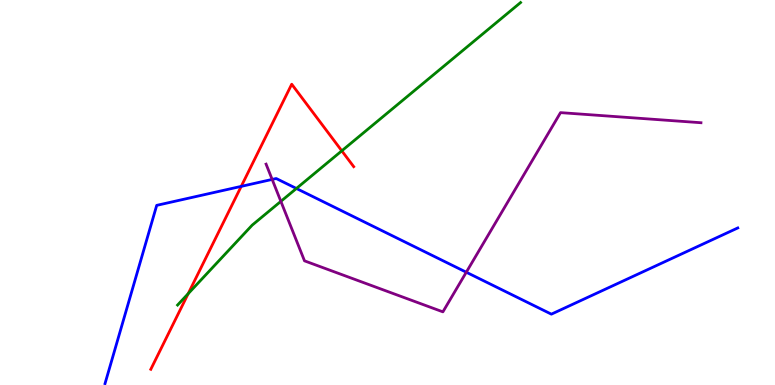[{'lines': ['blue', 'red'], 'intersections': [{'x': 3.11, 'y': 5.16}]}, {'lines': ['green', 'red'], 'intersections': [{'x': 2.43, 'y': 2.37}, {'x': 4.41, 'y': 6.08}]}, {'lines': ['purple', 'red'], 'intersections': []}, {'lines': ['blue', 'green'], 'intersections': [{'x': 3.82, 'y': 5.1}]}, {'lines': ['blue', 'purple'], 'intersections': [{'x': 3.51, 'y': 5.34}, {'x': 6.02, 'y': 2.93}]}, {'lines': ['green', 'purple'], 'intersections': [{'x': 3.62, 'y': 4.77}]}]